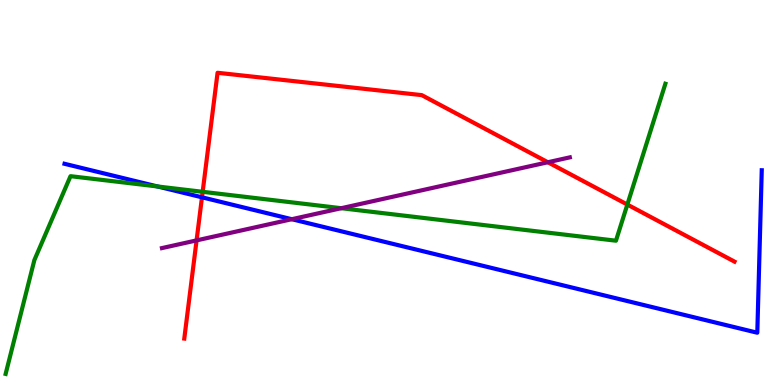[{'lines': ['blue', 'red'], 'intersections': [{'x': 2.61, 'y': 4.88}]}, {'lines': ['green', 'red'], 'intersections': [{'x': 2.61, 'y': 5.02}, {'x': 8.09, 'y': 4.69}]}, {'lines': ['purple', 'red'], 'intersections': [{'x': 2.54, 'y': 3.76}, {'x': 7.07, 'y': 5.79}]}, {'lines': ['blue', 'green'], 'intersections': [{'x': 2.03, 'y': 5.16}]}, {'lines': ['blue', 'purple'], 'intersections': [{'x': 3.76, 'y': 4.31}]}, {'lines': ['green', 'purple'], 'intersections': [{'x': 4.4, 'y': 4.59}]}]